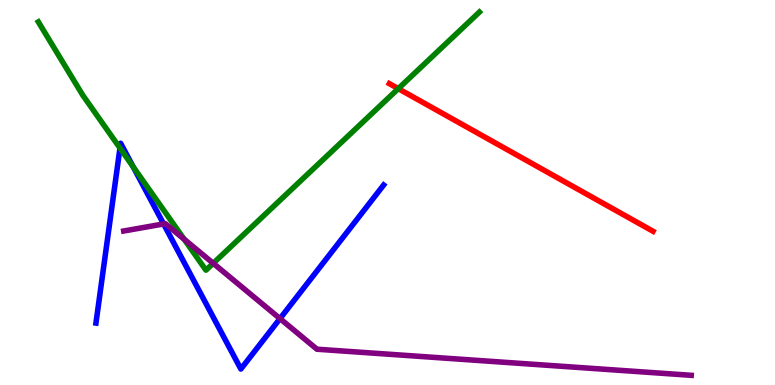[{'lines': ['blue', 'red'], 'intersections': []}, {'lines': ['green', 'red'], 'intersections': [{'x': 5.14, 'y': 7.7}]}, {'lines': ['purple', 'red'], 'intersections': []}, {'lines': ['blue', 'green'], 'intersections': [{'x': 1.55, 'y': 6.15}, {'x': 1.72, 'y': 5.67}]}, {'lines': ['blue', 'purple'], 'intersections': [{'x': 2.11, 'y': 4.18}, {'x': 3.61, 'y': 1.72}]}, {'lines': ['green', 'purple'], 'intersections': [{'x': 2.38, 'y': 3.79}, {'x': 2.75, 'y': 3.16}]}]